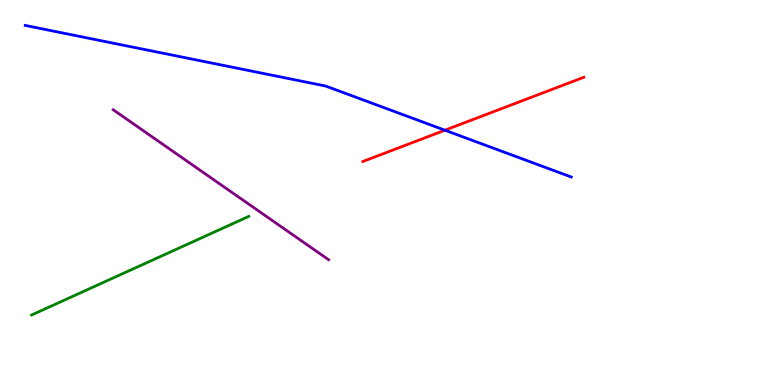[{'lines': ['blue', 'red'], 'intersections': [{'x': 5.74, 'y': 6.62}]}, {'lines': ['green', 'red'], 'intersections': []}, {'lines': ['purple', 'red'], 'intersections': []}, {'lines': ['blue', 'green'], 'intersections': []}, {'lines': ['blue', 'purple'], 'intersections': []}, {'lines': ['green', 'purple'], 'intersections': []}]